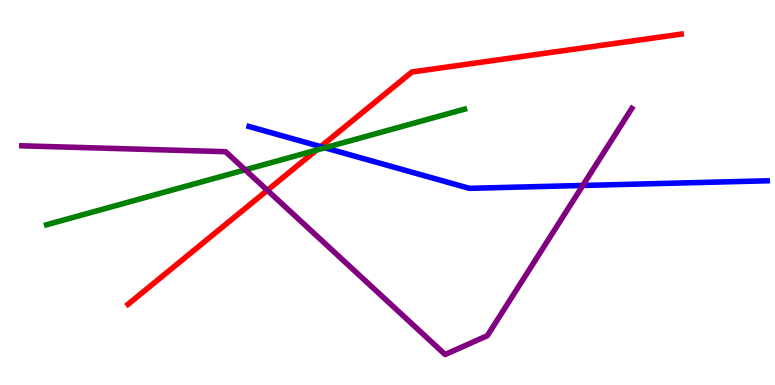[{'lines': ['blue', 'red'], 'intersections': [{'x': 4.14, 'y': 6.19}]}, {'lines': ['green', 'red'], 'intersections': [{'x': 4.08, 'y': 6.1}]}, {'lines': ['purple', 'red'], 'intersections': [{'x': 3.45, 'y': 5.06}]}, {'lines': ['blue', 'green'], 'intersections': [{'x': 4.19, 'y': 6.16}]}, {'lines': ['blue', 'purple'], 'intersections': [{'x': 7.52, 'y': 5.18}]}, {'lines': ['green', 'purple'], 'intersections': [{'x': 3.16, 'y': 5.59}]}]